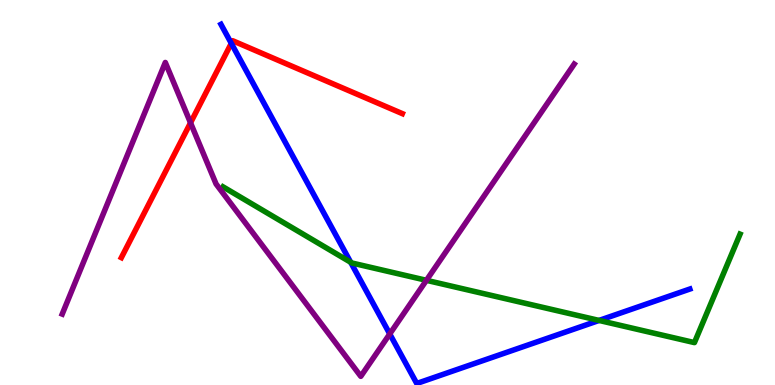[{'lines': ['blue', 'red'], 'intersections': [{'x': 2.98, 'y': 8.87}]}, {'lines': ['green', 'red'], 'intersections': []}, {'lines': ['purple', 'red'], 'intersections': [{'x': 2.46, 'y': 6.81}]}, {'lines': ['blue', 'green'], 'intersections': [{'x': 4.52, 'y': 3.19}, {'x': 7.73, 'y': 1.68}]}, {'lines': ['blue', 'purple'], 'intersections': [{'x': 5.03, 'y': 1.33}]}, {'lines': ['green', 'purple'], 'intersections': [{'x': 5.5, 'y': 2.72}]}]